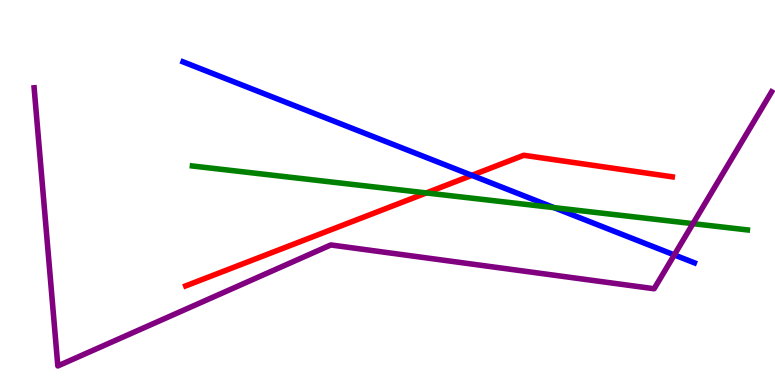[{'lines': ['blue', 'red'], 'intersections': [{'x': 6.09, 'y': 5.45}]}, {'lines': ['green', 'red'], 'intersections': [{'x': 5.5, 'y': 4.99}]}, {'lines': ['purple', 'red'], 'intersections': []}, {'lines': ['blue', 'green'], 'intersections': [{'x': 7.15, 'y': 4.61}]}, {'lines': ['blue', 'purple'], 'intersections': [{'x': 8.7, 'y': 3.38}]}, {'lines': ['green', 'purple'], 'intersections': [{'x': 8.94, 'y': 4.19}]}]